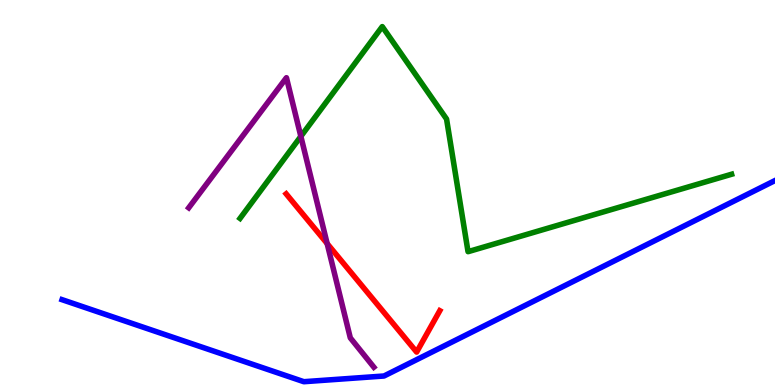[{'lines': ['blue', 'red'], 'intersections': []}, {'lines': ['green', 'red'], 'intersections': []}, {'lines': ['purple', 'red'], 'intersections': [{'x': 4.22, 'y': 3.67}]}, {'lines': ['blue', 'green'], 'intersections': []}, {'lines': ['blue', 'purple'], 'intersections': []}, {'lines': ['green', 'purple'], 'intersections': [{'x': 3.88, 'y': 6.46}]}]